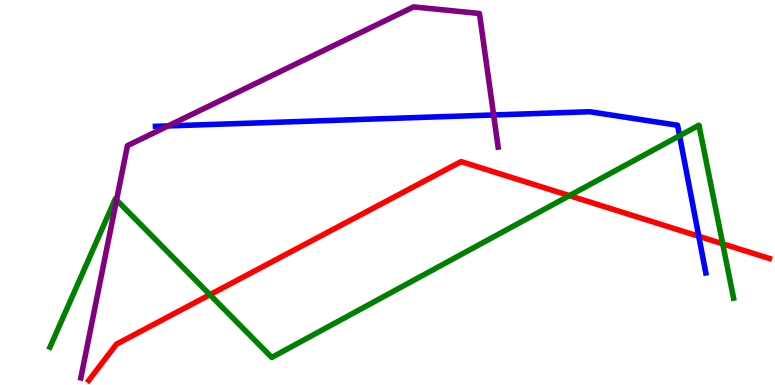[{'lines': ['blue', 'red'], 'intersections': [{'x': 9.02, 'y': 3.86}]}, {'lines': ['green', 'red'], 'intersections': [{'x': 2.71, 'y': 2.35}, {'x': 7.35, 'y': 4.92}, {'x': 9.33, 'y': 3.67}]}, {'lines': ['purple', 'red'], 'intersections': []}, {'lines': ['blue', 'green'], 'intersections': [{'x': 8.77, 'y': 6.47}]}, {'lines': ['blue', 'purple'], 'intersections': [{'x': 2.17, 'y': 6.73}, {'x': 6.37, 'y': 7.01}]}, {'lines': ['green', 'purple'], 'intersections': [{'x': 1.5, 'y': 4.81}]}]